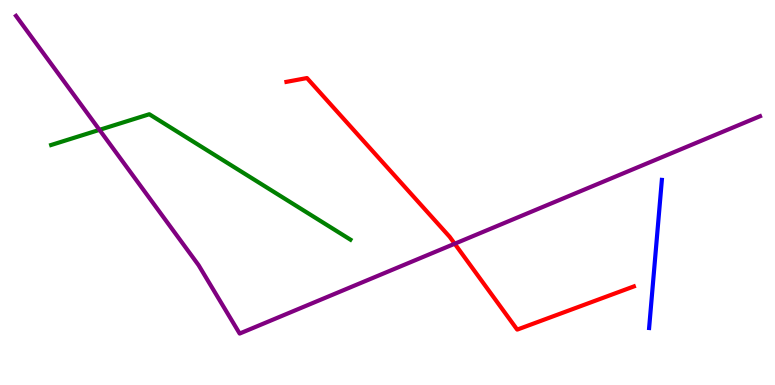[{'lines': ['blue', 'red'], 'intersections': []}, {'lines': ['green', 'red'], 'intersections': []}, {'lines': ['purple', 'red'], 'intersections': [{'x': 5.87, 'y': 3.67}]}, {'lines': ['blue', 'green'], 'intersections': []}, {'lines': ['blue', 'purple'], 'intersections': []}, {'lines': ['green', 'purple'], 'intersections': [{'x': 1.28, 'y': 6.63}]}]